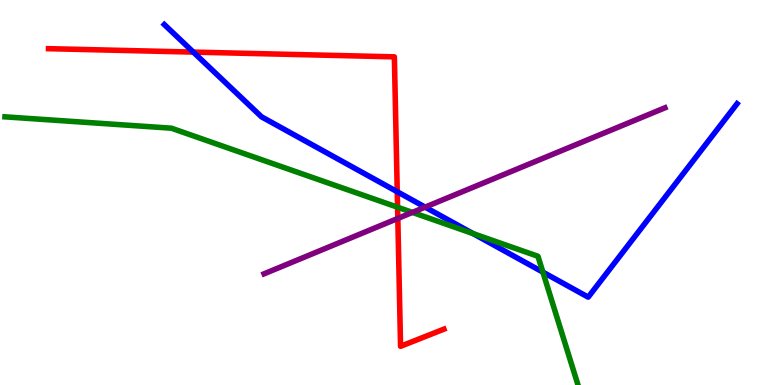[{'lines': ['blue', 'red'], 'intersections': [{'x': 2.49, 'y': 8.65}, {'x': 5.13, 'y': 5.02}]}, {'lines': ['green', 'red'], 'intersections': [{'x': 5.13, 'y': 4.62}]}, {'lines': ['purple', 'red'], 'intersections': [{'x': 5.13, 'y': 4.33}]}, {'lines': ['blue', 'green'], 'intersections': [{'x': 6.1, 'y': 3.93}, {'x': 7.01, 'y': 2.93}]}, {'lines': ['blue', 'purple'], 'intersections': [{'x': 5.49, 'y': 4.62}]}, {'lines': ['green', 'purple'], 'intersections': [{'x': 5.32, 'y': 4.48}]}]